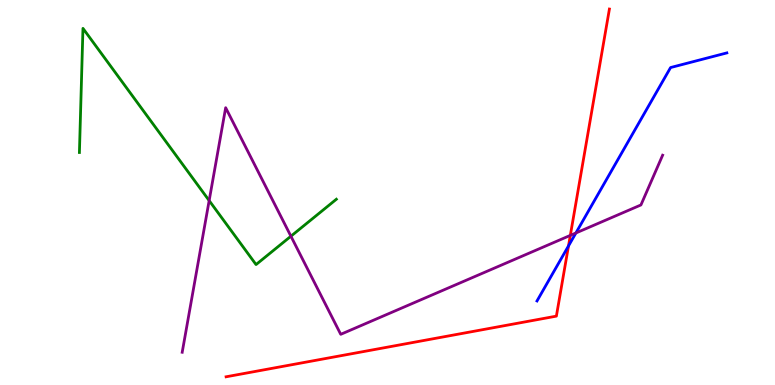[{'lines': ['blue', 'red'], 'intersections': [{'x': 7.34, 'y': 3.61}]}, {'lines': ['green', 'red'], 'intersections': []}, {'lines': ['purple', 'red'], 'intersections': [{'x': 7.36, 'y': 3.89}]}, {'lines': ['blue', 'green'], 'intersections': []}, {'lines': ['blue', 'purple'], 'intersections': [{'x': 7.43, 'y': 3.95}]}, {'lines': ['green', 'purple'], 'intersections': [{'x': 2.7, 'y': 4.79}, {'x': 3.75, 'y': 3.86}]}]